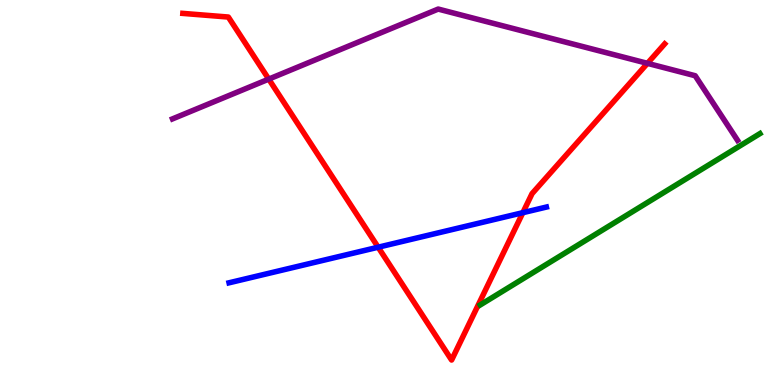[{'lines': ['blue', 'red'], 'intersections': [{'x': 4.88, 'y': 3.58}, {'x': 6.75, 'y': 4.48}]}, {'lines': ['green', 'red'], 'intersections': []}, {'lines': ['purple', 'red'], 'intersections': [{'x': 3.47, 'y': 7.95}, {'x': 8.35, 'y': 8.35}]}, {'lines': ['blue', 'green'], 'intersections': []}, {'lines': ['blue', 'purple'], 'intersections': []}, {'lines': ['green', 'purple'], 'intersections': []}]